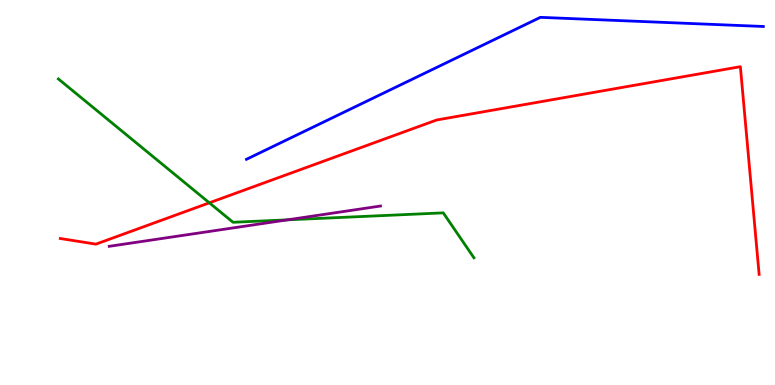[{'lines': ['blue', 'red'], 'intersections': []}, {'lines': ['green', 'red'], 'intersections': [{'x': 2.7, 'y': 4.73}]}, {'lines': ['purple', 'red'], 'intersections': []}, {'lines': ['blue', 'green'], 'intersections': []}, {'lines': ['blue', 'purple'], 'intersections': []}, {'lines': ['green', 'purple'], 'intersections': [{'x': 3.71, 'y': 4.29}]}]